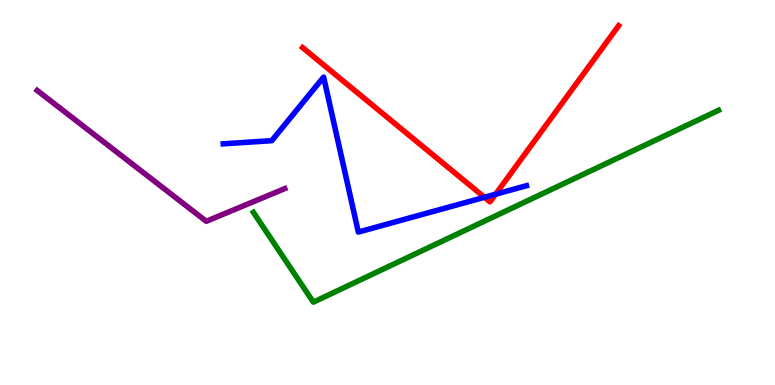[{'lines': ['blue', 'red'], 'intersections': [{'x': 6.25, 'y': 4.88}, {'x': 6.39, 'y': 4.96}]}, {'lines': ['green', 'red'], 'intersections': []}, {'lines': ['purple', 'red'], 'intersections': []}, {'lines': ['blue', 'green'], 'intersections': []}, {'lines': ['blue', 'purple'], 'intersections': []}, {'lines': ['green', 'purple'], 'intersections': []}]